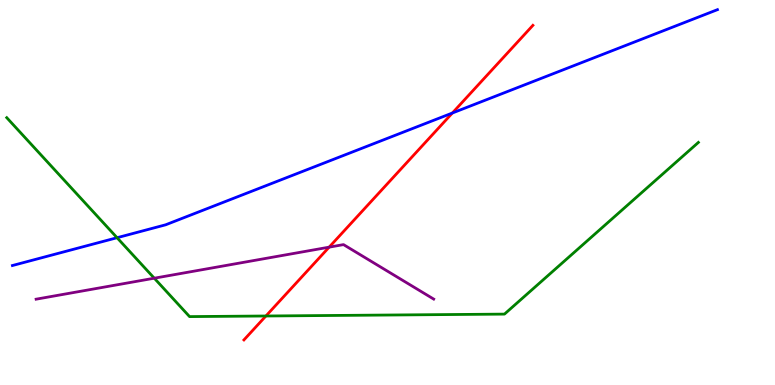[{'lines': ['blue', 'red'], 'intersections': [{'x': 5.84, 'y': 7.06}]}, {'lines': ['green', 'red'], 'intersections': [{'x': 3.43, 'y': 1.79}]}, {'lines': ['purple', 'red'], 'intersections': [{'x': 4.25, 'y': 3.58}]}, {'lines': ['blue', 'green'], 'intersections': [{'x': 1.51, 'y': 3.83}]}, {'lines': ['blue', 'purple'], 'intersections': []}, {'lines': ['green', 'purple'], 'intersections': [{'x': 1.99, 'y': 2.77}]}]